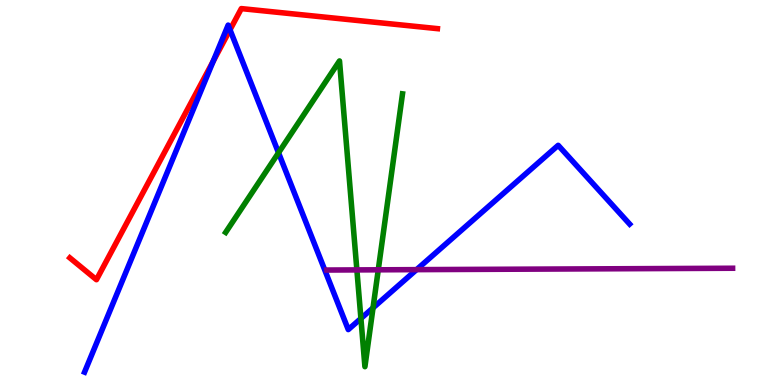[{'lines': ['blue', 'red'], 'intersections': [{'x': 2.75, 'y': 8.41}, {'x': 2.97, 'y': 9.23}]}, {'lines': ['green', 'red'], 'intersections': []}, {'lines': ['purple', 'red'], 'intersections': []}, {'lines': ['blue', 'green'], 'intersections': [{'x': 3.59, 'y': 6.03}, {'x': 4.66, 'y': 1.73}, {'x': 4.81, 'y': 2.0}]}, {'lines': ['blue', 'purple'], 'intersections': [{'x': 5.37, 'y': 3.0}]}, {'lines': ['green', 'purple'], 'intersections': [{'x': 4.6, 'y': 2.99}, {'x': 4.88, 'y': 2.99}]}]